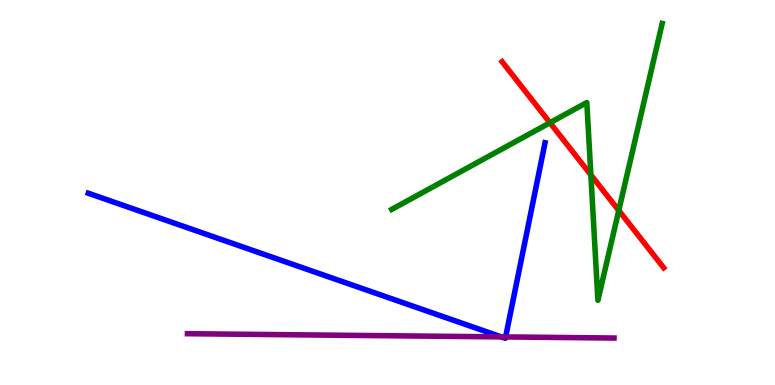[{'lines': ['blue', 'red'], 'intersections': []}, {'lines': ['green', 'red'], 'intersections': [{'x': 7.1, 'y': 6.81}, {'x': 7.62, 'y': 5.46}, {'x': 7.98, 'y': 4.53}]}, {'lines': ['purple', 'red'], 'intersections': []}, {'lines': ['blue', 'green'], 'intersections': []}, {'lines': ['blue', 'purple'], 'intersections': [{'x': 6.47, 'y': 1.25}, {'x': 6.52, 'y': 1.25}]}, {'lines': ['green', 'purple'], 'intersections': []}]